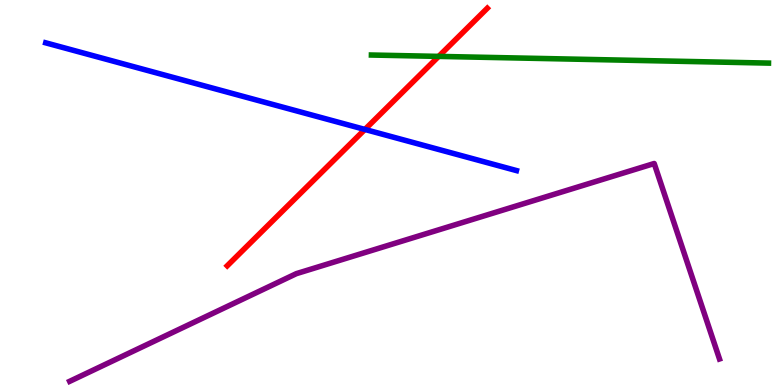[{'lines': ['blue', 'red'], 'intersections': [{'x': 4.71, 'y': 6.64}]}, {'lines': ['green', 'red'], 'intersections': [{'x': 5.66, 'y': 8.54}]}, {'lines': ['purple', 'red'], 'intersections': []}, {'lines': ['blue', 'green'], 'intersections': []}, {'lines': ['blue', 'purple'], 'intersections': []}, {'lines': ['green', 'purple'], 'intersections': []}]